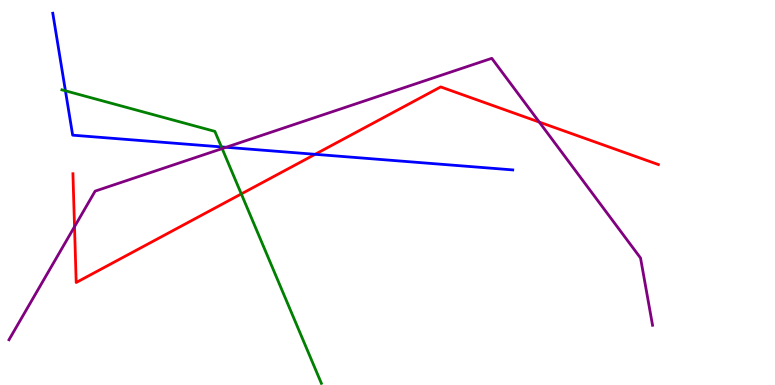[{'lines': ['blue', 'red'], 'intersections': [{'x': 4.07, 'y': 5.99}]}, {'lines': ['green', 'red'], 'intersections': [{'x': 3.11, 'y': 4.96}]}, {'lines': ['purple', 'red'], 'intersections': [{'x': 0.962, 'y': 4.11}, {'x': 6.96, 'y': 6.83}]}, {'lines': ['blue', 'green'], 'intersections': [{'x': 0.844, 'y': 7.64}, {'x': 2.86, 'y': 6.18}]}, {'lines': ['blue', 'purple'], 'intersections': [{'x': 2.92, 'y': 6.17}]}, {'lines': ['green', 'purple'], 'intersections': [{'x': 2.87, 'y': 6.14}]}]